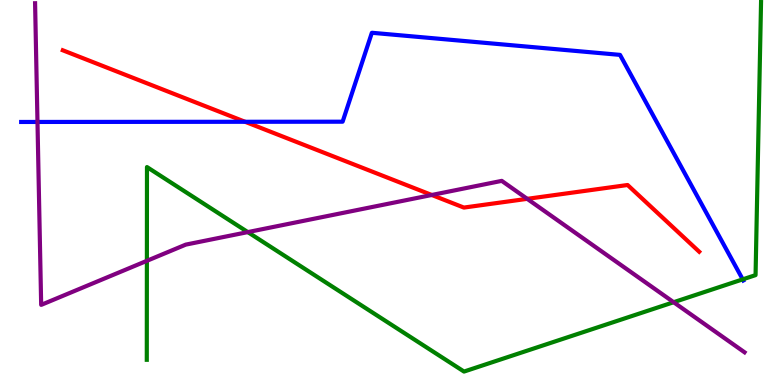[{'lines': ['blue', 'red'], 'intersections': [{'x': 3.16, 'y': 6.84}]}, {'lines': ['green', 'red'], 'intersections': []}, {'lines': ['purple', 'red'], 'intersections': [{'x': 5.57, 'y': 4.94}, {'x': 6.8, 'y': 4.84}]}, {'lines': ['blue', 'green'], 'intersections': [{'x': 9.58, 'y': 2.74}]}, {'lines': ['blue', 'purple'], 'intersections': [{'x': 0.484, 'y': 6.83}]}, {'lines': ['green', 'purple'], 'intersections': [{'x': 1.9, 'y': 3.23}, {'x': 3.2, 'y': 3.97}, {'x': 8.69, 'y': 2.15}]}]